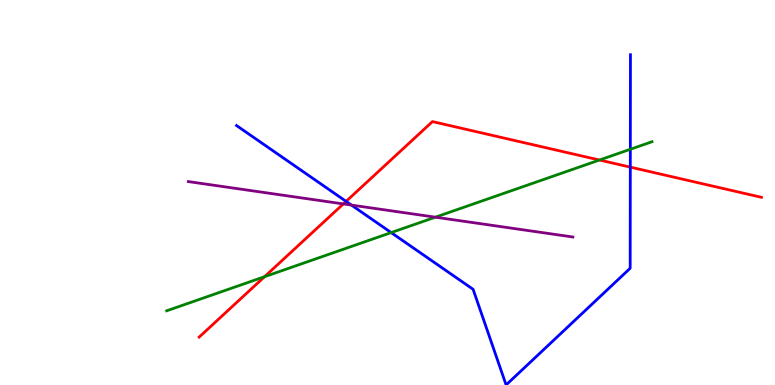[{'lines': ['blue', 'red'], 'intersections': [{'x': 4.47, 'y': 4.77}, {'x': 8.13, 'y': 5.66}]}, {'lines': ['green', 'red'], 'intersections': [{'x': 3.41, 'y': 2.81}, {'x': 7.73, 'y': 5.84}]}, {'lines': ['purple', 'red'], 'intersections': [{'x': 4.43, 'y': 4.7}]}, {'lines': ['blue', 'green'], 'intersections': [{'x': 5.05, 'y': 3.96}, {'x': 8.13, 'y': 6.12}]}, {'lines': ['blue', 'purple'], 'intersections': [{'x': 4.53, 'y': 4.67}]}, {'lines': ['green', 'purple'], 'intersections': [{'x': 5.62, 'y': 4.36}]}]